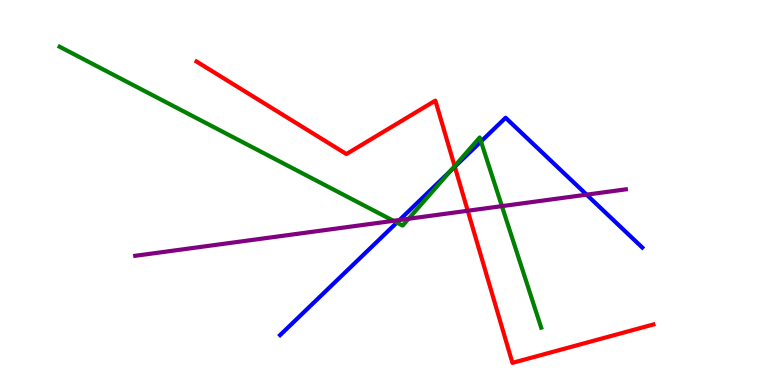[{'lines': ['blue', 'red'], 'intersections': [{'x': 5.87, 'y': 5.67}]}, {'lines': ['green', 'red'], 'intersections': [{'x': 5.87, 'y': 5.68}]}, {'lines': ['purple', 'red'], 'intersections': [{'x': 6.04, 'y': 4.53}]}, {'lines': ['blue', 'green'], 'intersections': [{'x': 5.12, 'y': 4.22}, {'x': 5.81, 'y': 5.56}, {'x': 6.21, 'y': 6.32}]}, {'lines': ['blue', 'purple'], 'intersections': [{'x': 5.16, 'y': 4.29}, {'x': 7.57, 'y': 4.94}]}, {'lines': ['green', 'purple'], 'intersections': [{'x': 5.08, 'y': 4.26}, {'x': 5.27, 'y': 4.32}, {'x': 6.48, 'y': 4.65}]}]